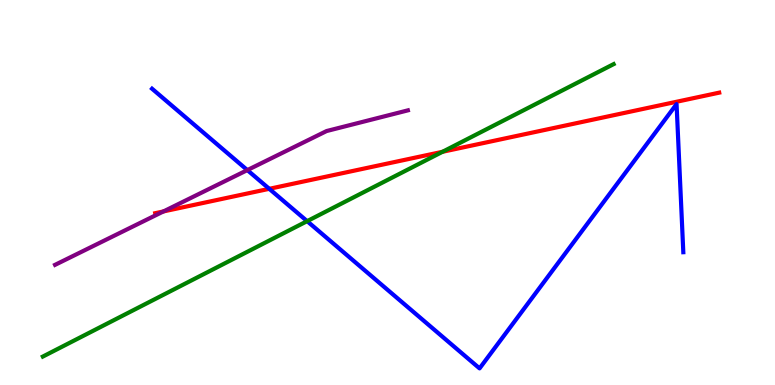[{'lines': ['blue', 'red'], 'intersections': [{'x': 3.47, 'y': 5.1}]}, {'lines': ['green', 'red'], 'intersections': [{'x': 5.71, 'y': 6.06}]}, {'lines': ['purple', 'red'], 'intersections': [{'x': 2.11, 'y': 4.51}]}, {'lines': ['blue', 'green'], 'intersections': [{'x': 3.96, 'y': 4.26}]}, {'lines': ['blue', 'purple'], 'intersections': [{'x': 3.19, 'y': 5.58}]}, {'lines': ['green', 'purple'], 'intersections': []}]